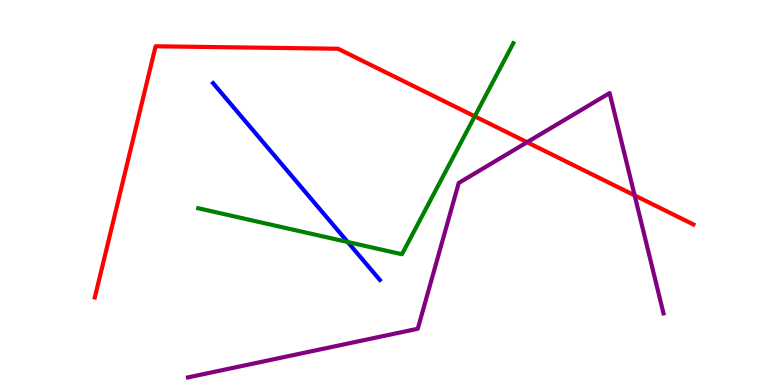[{'lines': ['blue', 'red'], 'intersections': []}, {'lines': ['green', 'red'], 'intersections': [{'x': 6.13, 'y': 6.98}]}, {'lines': ['purple', 'red'], 'intersections': [{'x': 6.8, 'y': 6.31}, {'x': 8.19, 'y': 4.93}]}, {'lines': ['blue', 'green'], 'intersections': [{'x': 4.49, 'y': 3.71}]}, {'lines': ['blue', 'purple'], 'intersections': []}, {'lines': ['green', 'purple'], 'intersections': []}]